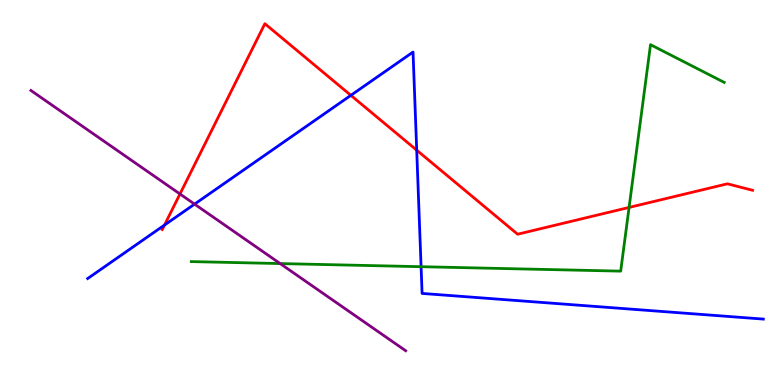[{'lines': ['blue', 'red'], 'intersections': [{'x': 2.12, 'y': 4.15}, {'x': 4.53, 'y': 7.52}, {'x': 5.38, 'y': 6.1}]}, {'lines': ['green', 'red'], 'intersections': [{'x': 8.12, 'y': 4.61}]}, {'lines': ['purple', 'red'], 'intersections': [{'x': 2.32, 'y': 4.96}]}, {'lines': ['blue', 'green'], 'intersections': [{'x': 5.43, 'y': 3.07}]}, {'lines': ['blue', 'purple'], 'intersections': [{'x': 2.51, 'y': 4.7}]}, {'lines': ['green', 'purple'], 'intersections': [{'x': 3.61, 'y': 3.15}]}]